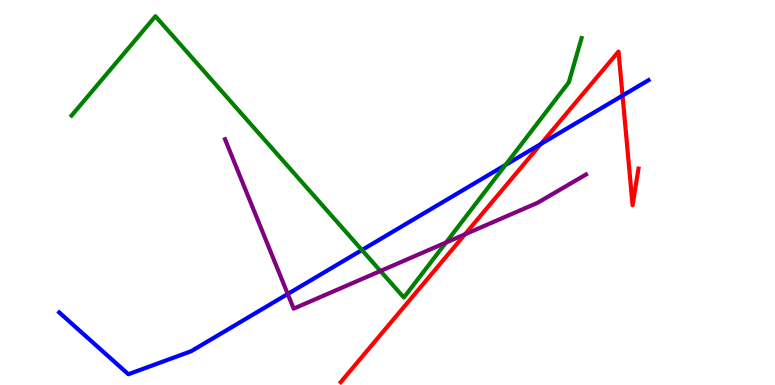[{'lines': ['blue', 'red'], 'intersections': [{'x': 6.98, 'y': 6.26}, {'x': 8.03, 'y': 7.52}]}, {'lines': ['green', 'red'], 'intersections': []}, {'lines': ['purple', 'red'], 'intersections': [{'x': 6.0, 'y': 3.91}]}, {'lines': ['blue', 'green'], 'intersections': [{'x': 4.67, 'y': 3.51}, {'x': 6.52, 'y': 5.72}]}, {'lines': ['blue', 'purple'], 'intersections': [{'x': 3.71, 'y': 2.36}]}, {'lines': ['green', 'purple'], 'intersections': [{'x': 4.91, 'y': 2.96}, {'x': 5.75, 'y': 3.7}]}]